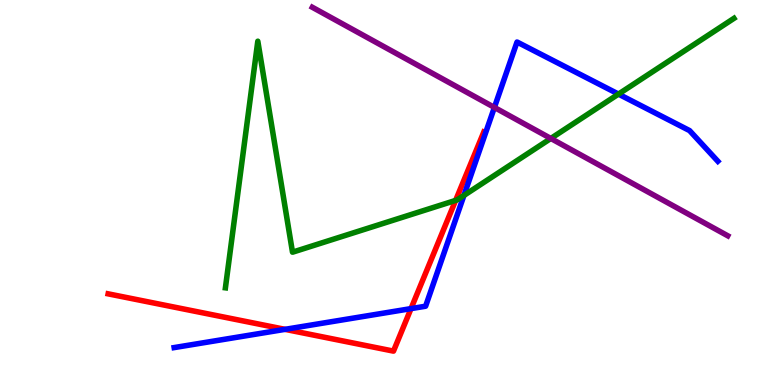[{'lines': ['blue', 'red'], 'intersections': [{'x': 3.68, 'y': 1.45}, {'x': 5.3, 'y': 1.98}]}, {'lines': ['green', 'red'], 'intersections': [{'x': 5.88, 'y': 4.79}]}, {'lines': ['purple', 'red'], 'intersections': []}, {'lines': ['blue', 'green'], 'intersections': [{'x': 5.99, 'y': 4.92}, {'x': 7.98, 'y': 7.56}]}, {'lines': ['blue', 'purple'], 'intersections': [{'x': 6.38, 'y': 7.21}]}, {'lines': ['green', 'purple'], 'intersections': [{'x': 7.11, 'y': 6.4}]}]